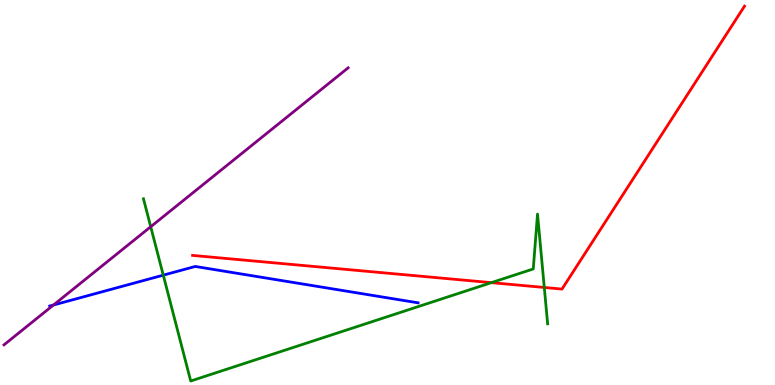[{'lines': ['blue', 'red'], 'intersections': []}, {'lines': ['green', 'red'], 'intersections': [{'x': 6.34, 'y': 2.66}, {'x': 7.02, 'y': 2.53}]}, {'lines': ['purple', 'red'], 'intersections': []}, {'lines': ['blue', 'green'], 'intersections': [{'x': 2.11, 'y': 2.85}]}, {'lines': ['blue', 'purple'], 'intersections': [{'x': 0.69, 'y': 2.08}]}, {'lines': ['green', 'purple'], 'intersections': [{'x': 1.94, 'y': 4.11}]}]